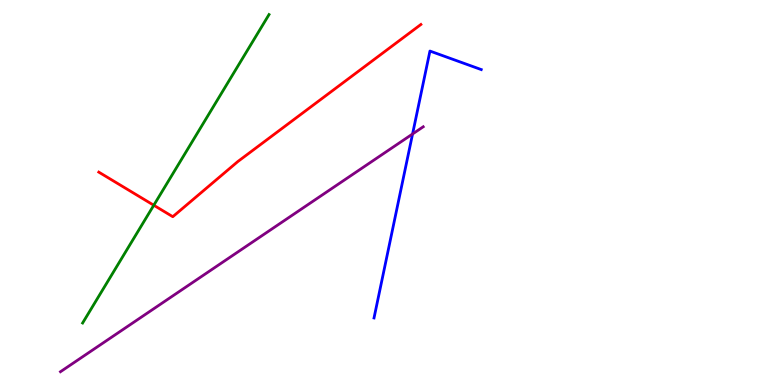[{'lines': ['blue', 'red'], 'intersections': []}, {'lines': ['green', 'red'], 'intersections': [{'x': 1.98, 'y': 4.67}]}, {'lines': ['purple', 'red'], 'intersections': []}, {'lines': ['blue', 'green'], 'intersections': []}, {'lines': ['blue', 'purple'], 'intersections': [{'x': 5.32, 'y': 6.52}]}, {'lines': ['green', 'purple'], 'intersections': []}]